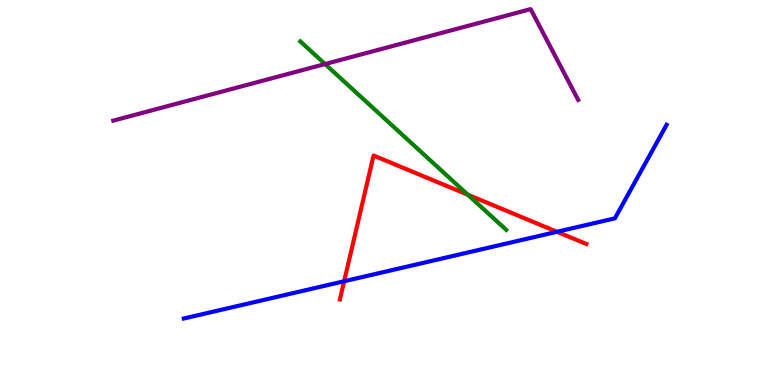[{'lines': ['blue', 'red'], 'intersections': [{'x': 4.44, 'y': 2.69}, {'x': 7.19, 'y': 3.98}]}, {'lines': ['green', 'red'], 'intersections': [{'x': 6.04, 'y': 4.94}]}, {'lines': ['purple', 'red'], 'intersections': []}, {'lines': ['blue', 'green'], 'intersections': []}, {'lines': ['blue', 'purple'], 'intersections': []}, {'lines': ['green', 'purple'], 'intersections': [{'x': 4.19, 'y': 8.34}]}]